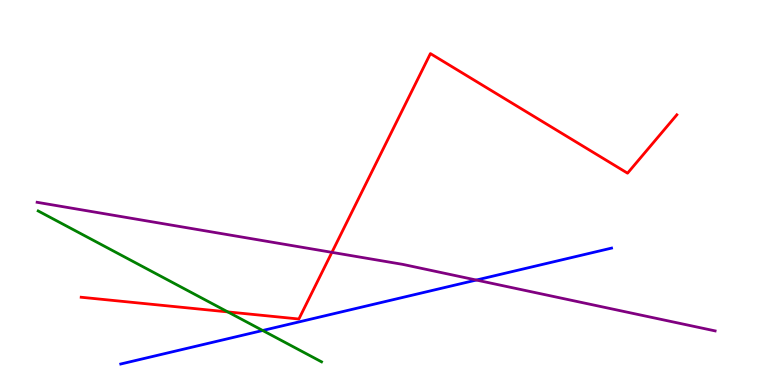[{'lines': ['blue', 'red'], 'intersections': []}, {'lines': ['green', 'red'], 'intersections': [{'x': 2.94, 'y': 1.9}]}, {'lines': ['purple', 'red'], 'intersections': [{'x': 4.28, 'y': 3.45}]}, {'lines': ['blue', 'green'], 'intersections': [{'x': 3.39, 'y': 1.42}]}, {'lines': ['blue', 'purple'], 'intersections': [{'x': 6.15, 'y': 2.73}]}, {'lines': ['green', 'purple'], 'intersections': []}]